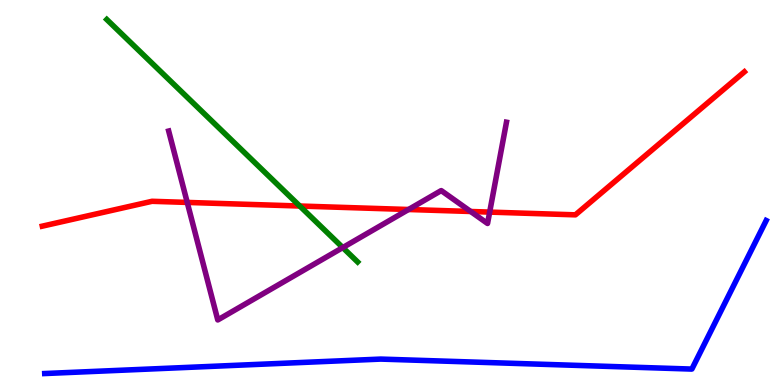[{'lines': ['blue', 'red'], 'intersections': []}, {'lines': ['green', 'red'], 'intersections': [{'x': 3.87, 'y': 4.65}]}, {'lines': ['purple', 'red'], 'intersections': [{'x': 2.42, 'y': 4.74}, {'x': 5.27, 'y': 4.56}, {'x': 6.07, 'y': 4.51}, {'x': 6.32, 'y': 4.49}]}, {'lines': ['blue', 'green'], 'intersections': []}, {'lines': ['blue', 'purple'], 'intersections': []}, {'lines': ['green', 'purple'], 'intersections': [{'x': 4.42, 'y': 3.57}]}]